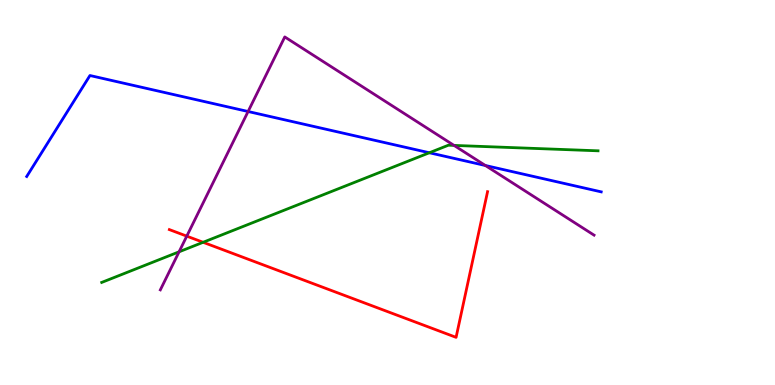[{'lines': ['blue', 'red'], 'intersections': []}, {'lines': ['green', 'red'], 'intersections': [{'x': 2.62, 'y': 3.71}]}, {'lines': ['purple', 'red'], 'intersections': [{'x': 2.41, 'y': 3.87}]}, {'lines': ['blue', 'green'], 'intersections': [{'x': 5.54, 'y': 6.03}]}, {'lines': ['blue', 'purple'], 'intersections': [{'x': 3.2, 'y': 7.1}, {'x': 6.26, 'y': 5.7}]}, {'lines': ['green', 'purple'], 'intersections': [{'x': 2.31, 'y': 3.46}, {'x': 5.86, 'y': 6.22}]}]